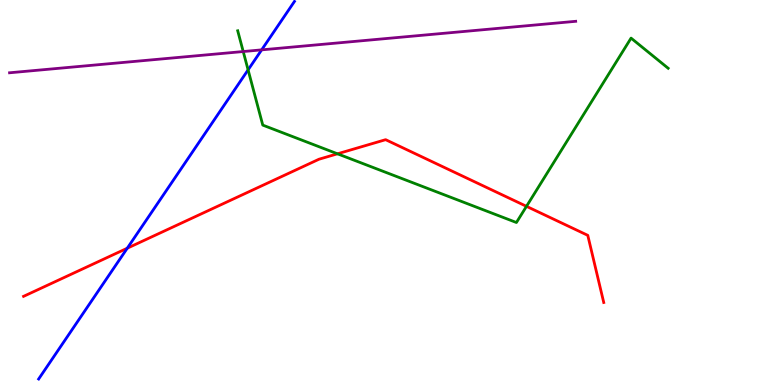[{'lines': ['blue', 'red'], 'intersections': [{'x': 1.64, 'y': 3.55}]}, {'lines': ['green', 'red'], 'intersections': [{'x': 4.35, 'y': 6.01}, {'x': 6.79, 'y': 4.64}]}, {'lines': ['purple', 'red'], 'intersections': []}, {'lines': ['blue', 'green'], 'intersections': [{'x': 3.2, 'y': 8.19}]}, {'lines': ['blue', 'purple'], 'intersections': [{'x': 3.38, 'y': 8.7}]}, {'lines': ['green', 'purple'], 'intersections': [{'x': 3.14, 'y': 8.66}]}]